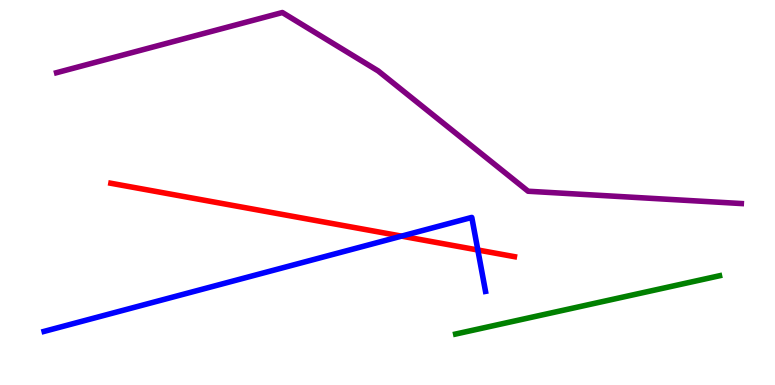[{'lines': ['blue', 'red'], 'intersections': [{'x': 5.18, 'y': 3.87}, {'x': 6.17, 'y': 3.51}]}, {'lines': ['green', 'red'], 'intersections': []}, {'lines': ['purple', 'red'], 'intersections': []}, {'lines': ['blue', 'green'], 'intersections': []}, {'lines': ['blue', 'purple'], 'intersections': []}, {'lines': ['green', 'purple'], 'intersections': []}]